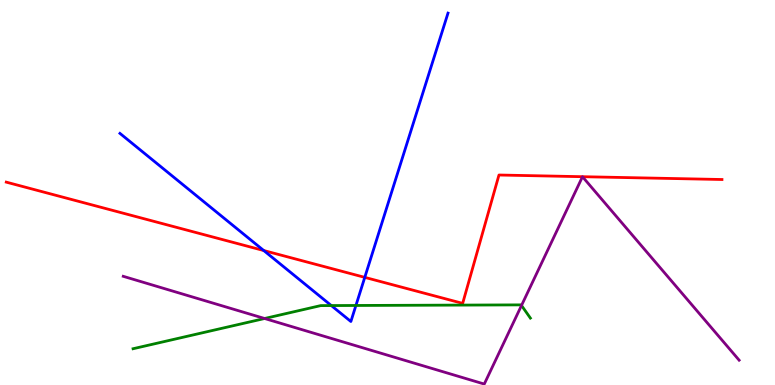[{'lines': ['blue', 'red'], 'intersections': [{'x': 3.4, 'y': 3.49}, {'x': 4.71, 'y': 2.8}]}, {'lines': ['green', 'red'], 'intersections': []}, {'lines': ['purple', 'red'], 'intersections': []}, {'lines': ['blue', 'green'], 'intersections': [{'x': 4.27, 'y': 2.06}, {'x': 4.59, 'y': 2.07}]}, {'lines': ['blue', 'purple'], 'intersections': []}, {'lines': ['green', 'purple'], 'intersections': [{'x': 3.41, 'y': 1.73}, {'x': 6.73, 'y': 2.07}]}]